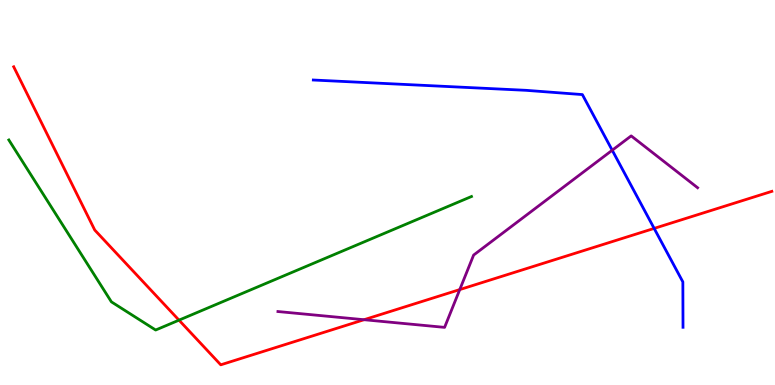[{'lines': ['blue', 'red'], 'intersections': [{'x': 8.44, 'y': 4.07}]}, {'lines': ['green', 'red'], 'intersections': [{'x': 2.31, 'y': 1.68}]}, {'lines': ['purple', 'red'], 'intersections': [{'x': 4.7, 'y': 1.7}, {'x': 5.93, 'y': 2.48}]}, {'lines': ['blue', 'green'], 'intersections': []}, {'lines': ['blue', 'purple'], 'intersections': [{'x': 7.9, 'y': 6.1}]}, {'lines': ['green', 'purple'], 'intersections': []}]